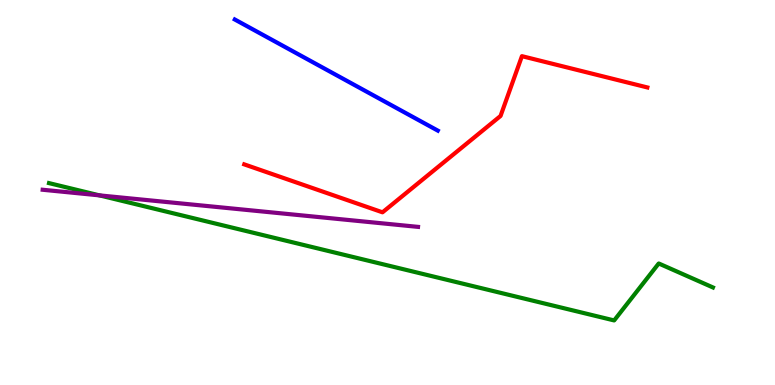[{'lines': ['blue', 'red'], 'intersections': []}, {'lines': ['green', 'red'], 'intersections': []}, {'lines': ['purple', 'red'], 'intersections': []}, {'lines': ['blue', 'green'], 'intersections': []}, {'lines': ['blue', 'purple'], 'intersections': []}, {'lines': ['green', 'purple'], 'intersections': [{'x': 1.28, 'y': 4.93}]}]